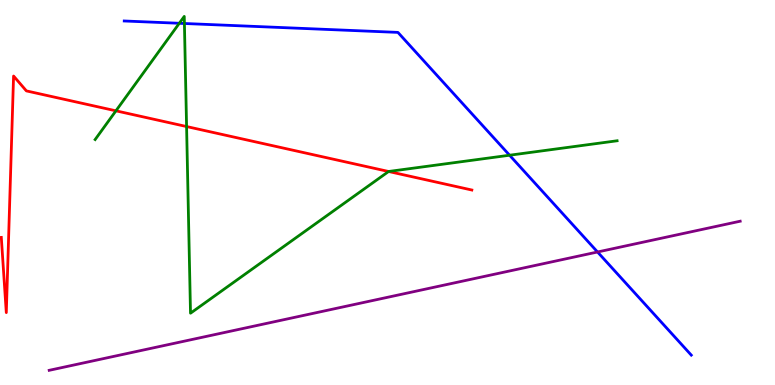[{'lines': ['blue', 'red'], 'intersections': []}, {'lines': ['green', 'red'], 'intersections': [{'x': 1.5, 'y': 7.12}, {'x': 2.41, 'y': 6.71}, {'x': 5.01, 'y': 5.55}]}, {'lines': ['purple', 'red'], 'intersections': []}, {'lines': ['blue', 'green'], 'intersections': [{'x': 2.31, 'y': 9.4}, {'x': 2.38, 'y': 9.39}, {'x': 6.58, 'y': 5.97}]}, {'lines': ['blue', 'purple'], 'intersections': [{'x': 7.71, 'y': 3.45}]}, {'lines': ['green', 'purple'], 'intersections': []}]